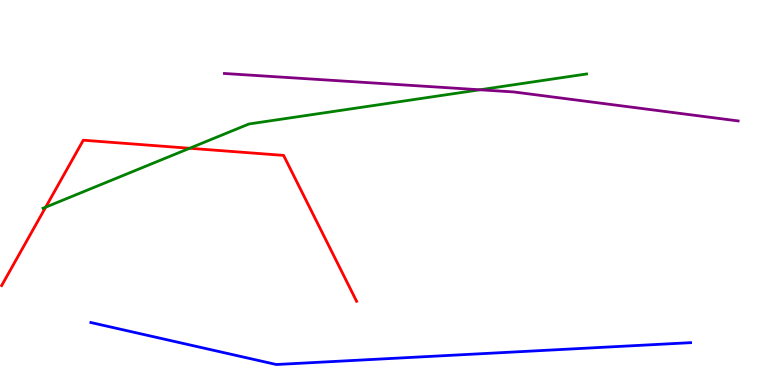[{'lines': ['blue', 'red'], 'intersections': []}, {'lines': ['green', 'red'], 'intersections': [{'x': 0.59, 'y': 4.62}, {'x': 2.45, 'y': 6.15}]}, {'lines': ['purple', 'red'], 'intersections': []}, {'lines': ['blue', 'green'], 'intersections': []}, {'lines': ['blue', 'purple'], 'intersections': []}, {'lines': ['green', 'purple'], 'intersections': [{'x': 6.19, 'y': 7.67}]}]